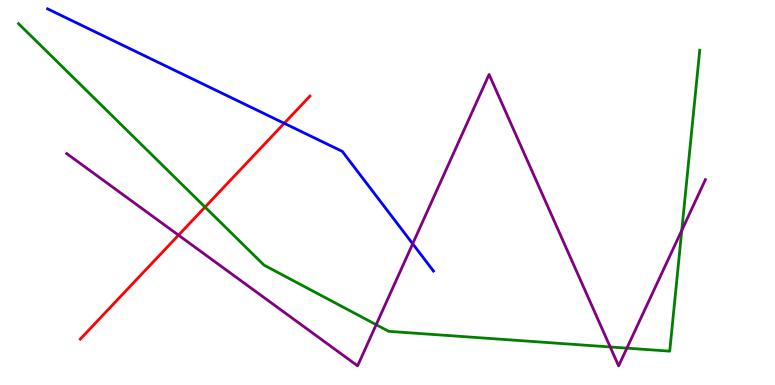[{'lines': ['blue', 'red'], 'intersections': [{'x': 3.67, 'y': 6.8}]}, {'lines': ['green', 'red'], 'intersections': [{'x': 2.65, 'y': 4.62}]}, {'lines': ['purple', 'red'], 'intersections': [{'x': 2.3, 'y': 3.89}]}, {'lines': ['blue', 'green'], 'intersections': []}, {'lines': ['blue', 'purple'], 'intersections': [{'x': 5.32, 'y': 3.67}]}, {'lines': ['green', 'purple'], 'intersections': [{'x': 4.85, 'y': 1.57}, {'x': 7.87, 'y': 0.988}, {'x': 8.09, 'y': 0.957}, {'x': 8.8, 'y': 4.02}]}]